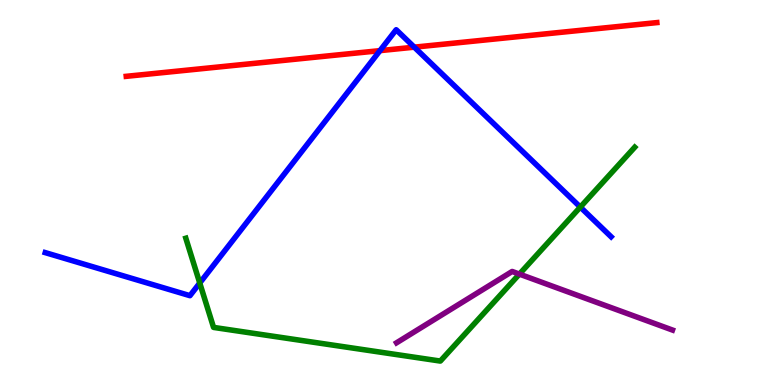[{'lines': ['blue', 'red'], 'intersections': [{'x': 4.9, 'y': 8.68}, {'x': 5.35, 'y': 8.77}]}, {'lines': ['green', 'red'], 'intersections': []}, {'lines': ['purple', 'red'], 'intersections': []}, {'lines': ['blue', 'green'], 'intersections': [{'x': 2.58, 'y': 2.65}, {'x': 7.49, 'y': 4.62}]}, {'lines': ['blue', 'purple'], 'intersections': []}, {'lines': ['green', 'purple'], 'intersections': [{'x': 6.7, 'y': 2.88}]}]